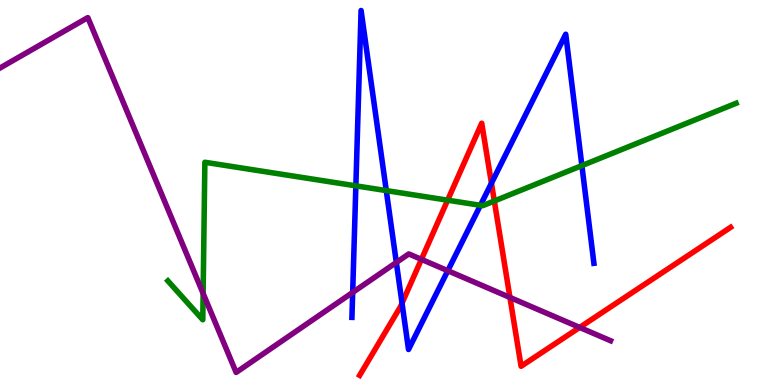[{'lines': ['blue', 'red'], 'intersections': [{'x': 5.19, 'y': 2.13}, {'x': 6.34, 'y': 5.24}]}, {'lines': ['green', 'red'], 'intersections': [{'x': 5.78, 'y': 4.8}, {'x': 6.38, 'y': 4.78}]}, {'lines': ['purple', 'red'], 'intersections': [{'x': 5.44, 'y': 3.26}, {'x': 6.58, 'y': 2.27}, {'x': 7.48, 'y': 1.5}]}, {'lines': ['blue', 'green'], 'intersections': [{'x': 4.59, 'y': 5.17}, {'x': 4.98, 'y': 5.05}, {'x': 6.2, 'y': 4.67}, {'x': 7.51, 'y': 5.7}]}, {'lines': ['blue', 'purple'], 'intersections': [{'x': 4.55, 'y': 2.4}, {'x': 5.11, 'y': 3.18}, {'x': 5.78, 'y': 2.97}]}, {'lines': ['green', 'purple'], 'intersections': [{'x': 2.62, 'y': 2.38}]}]